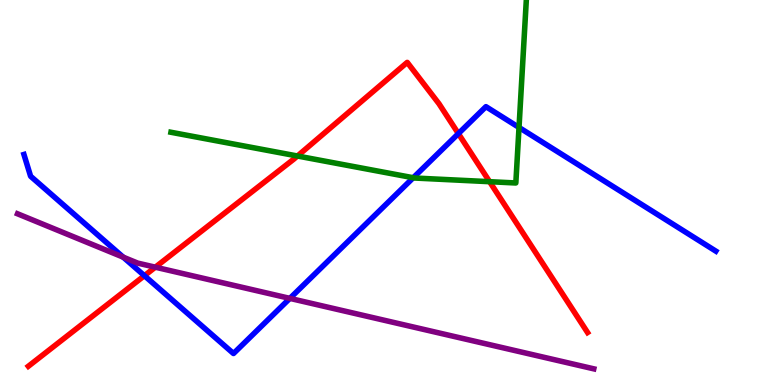[{'lines': ['blue', 'red'], 'intersections': [{'x': 1.86, 'y': 2.84}, {'x': 5.91, 'y': 6.53}]}, {'lines': ['green', 'red'], 'intersections': [{'x': 3.84, 'y': 5.95}, {'x': 6.32, 'y': 5.28}]}, {'lines': ['purple', 'red'], 'intersections': [{'x': 2.0, 'y': 3.06}]}, {'lines': ['blue', 'green'], 'intersections': [{'x': 5.33, 'y': 5.38}, {'x': 6.7, 'y': 6.69}]}, {'lines': ['blue', 'purple'], 'intersections': [{'x': 1.59, 'y': 3.32}, {'x': 3.74, 'y': 2.25}]}, {'lines': ['green', 'purple'], 'intersections': []}]